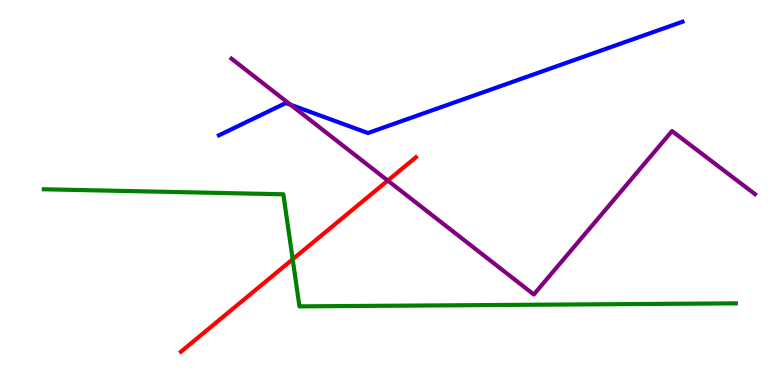[{'lines': ['blue', 'red'], 'intersections': []}, {'lines': ['green', 'red'], 'intersections': [{'x': 3.78, 'y': 3.27}]}, {'lines': ['purple', 'red'], 'intersections': [{'x': 5.0, 'y': 5.31}]}, {'lines': ['blue', 'green'], 'intersections': []}, {'lines': ['blue', 'purple'], 'intersections': [{'x': 3.75, 'y': 7.28}]}, {'lines': ['green', 'purple'], 'intersections': []}]